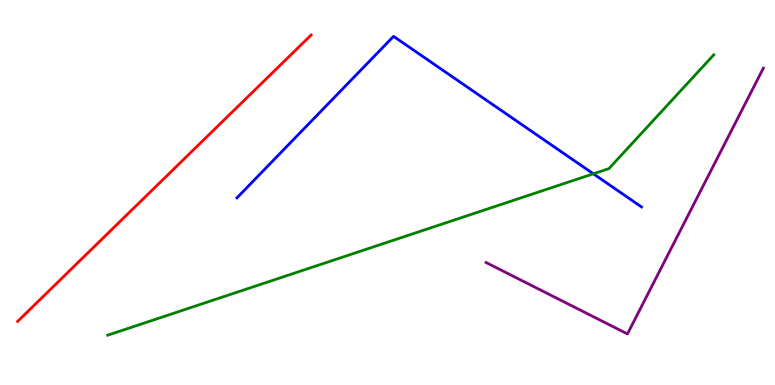[{'lines': ['blue', 'red'], 'intersections': []}, {'lines': ['green', 'red'], 'intersections': []}, {'lines': ['purple', 'red'], 'intersections': []}, {'lines': ['blue', 'green'], 'intersections': [{'x': 7.66, 'y': 5.49}]}, {'lines': ['blue', 'purple'], 'intersections': []}, {'lines': ['green', 'purple'], 'intersections': []}]